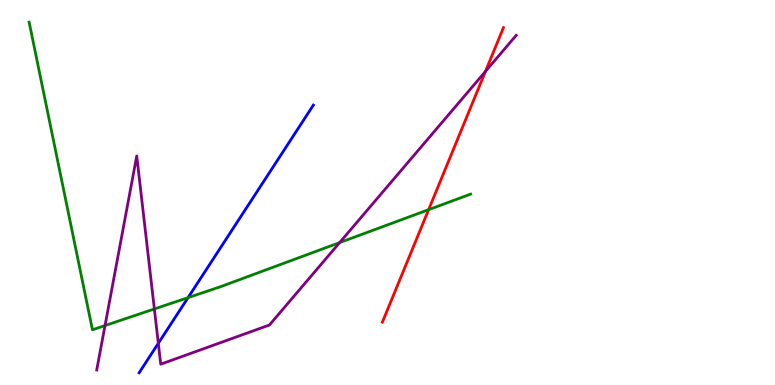[{'lines': ['blue', 'red'], 'intersections': []}, {'lines': ['green', 'red'], 'intersections': [{'x': 5.53, 'y': 4.55}]}, {'lines': ['purple', 'red'], 'intersections': [{'x': 6.26, 'y': 8.14}]}, {'lines': ['blue', 'green'], 'intersections': [{'x': 2.43, 'y': 2.27}]}, {'lines': ['blue', 'purple'], 'intersections': [{'x': 2.04, 'y': 1.08}]}, {'lines': ['green', 'purple'], 'intersections': [{'x': 1.36, 'y': 1.54}, {'x': 1.99, 'y': 1.97}, {'x': 4.38, 'y': 3.7}]}]